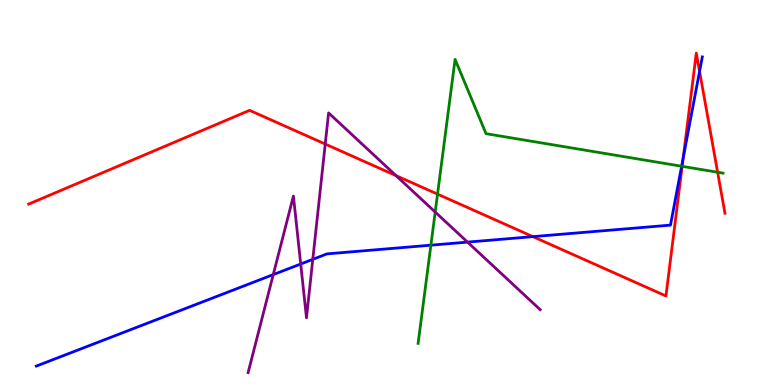[{'lines': ['blue', 'red'], 'intersections': [{'x': 6.88, 'y': 3.85}, {'x': 8.82, 'y': 5.9}, {'x': 9.03, 'y': 8.15}]}, {'lines': ['green', 'red'], 'intersections': [{'x': 5.65, 'y': 4.96}, {'x': 8.8, 'y': 5.68}, {'x': 9.26, 'y': 5.53}]}, {'lines': ['purple', 'red'], 'intersections': [{'x': 4.2, 'y': 6.26}, {'x': 5.11, 'y': 5.44}]}, {'lines': ['blue', 'green'], 'intersections': [{'x': 5.56, 'y': 3.63}, {'x': 8.8, 'y': 5.68}]}, {'lines': ['blue', 'purple'], 'intersections': [{'x': 3.53, 'y': 2.87}, {'x': 3.88, 'y': 3.14}, {'x': 4.04, 'y': 3.26}, {'x': 6.03, 'y': 3.71}]}, {'lines': ['green', 'purple'], 'intersections': [{'x': 5.62, 'y': 4.49}]}]